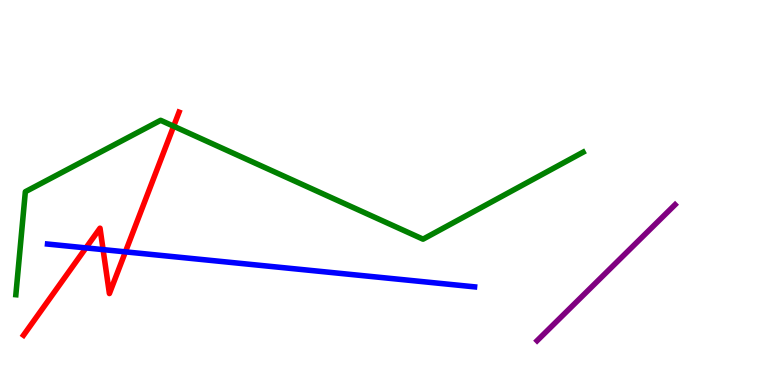[{'lines': ['blue', 'red'], 'intersections': [{'x': 1.11, 'y': 3.56}, {'x': 1.33, 'y': 3.52}, {'x': 1.62, 'y': 3.46}]}, {'lines': ['green', 'red'], 'intersections': [{'x': 2.24, 'y': 6.72}]}, {'lines': ['purple', 'red'], 'intersections': []}, {'lines': ['blue', 'green'], 'intersections': []}, {'lines': ['blue', 'purple'], 'intersections': []}, {'lines': ['green', 'purple'], 'intersections': []}]